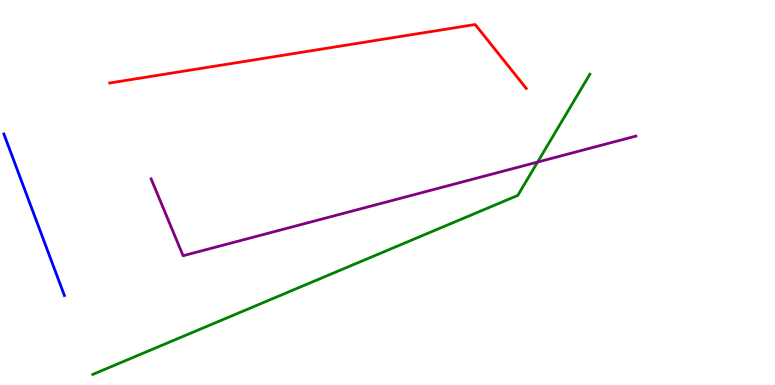[{'lines': ['blue', 'red'], 'intersections': []}, {'lines': ['green', 'red'], 'intersections': []}, {'lines': ['purple', 'red'], 'intersections': []}, {'lines': ['blue', 'green'], 'intersections': []}, {'lines': ['blue', 'purple'], 'intersections': []}, {'lines': ['green', 'purple'], 'intersections': [{'x': 6.94, 'y': 5.79}]}]